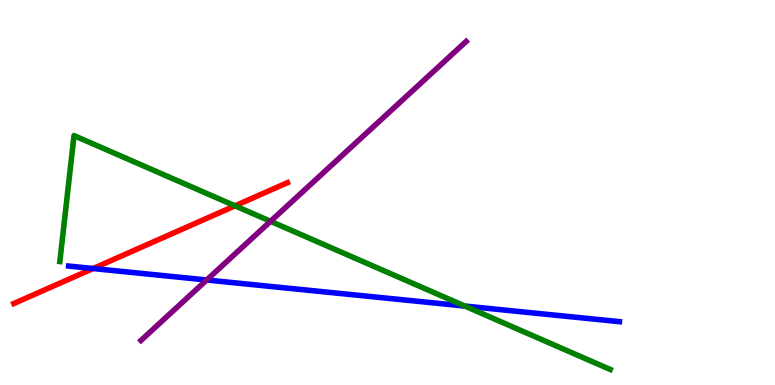[{'lines': ['blue', 'red'], 'intersections': [{'x': 1.2, 'y': 3.03}]}, {'lines': ['green', 'red'], 'intersections': [{'x': 3.03, 'y': 4.65}]}, {'lines': ['purple', 'red'], 'intersections': []}, {'lines': ['blue', 'green'], 'intersections': [{'x': 6.0, 'y': 2.05}]}, {'lines': ['blue', 'purple'], 'intersections': [{'x': 2.67, 'y': 2.73}]}, {'lines': ['green', 'purple'], 'intersections': [{'x': 3.49, 'y': 4.25}]}]